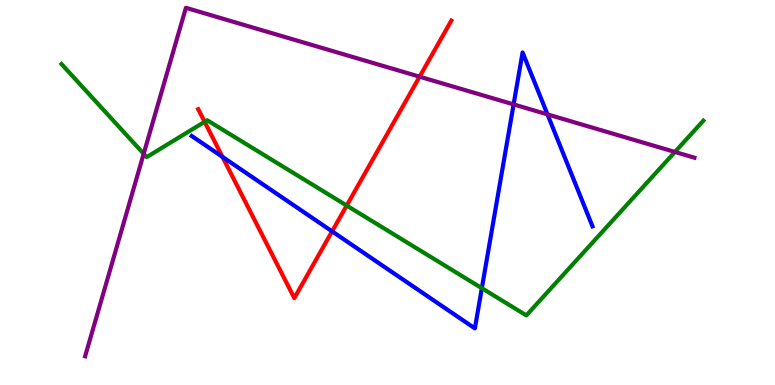[{'lines': ['blue', 'red'], 'intersections': [{'x': 2.87, 'y': 5.93}, {'x': 4.29, 'y': 3.99}]}, {'lines': ['green', 'red'], 'intersections': [{'x': 2.64, 'y': 6.84}, {'x': 4.47, 'y': 4.66}]}, {'lines': ['purple', 'red'], 'intersections': [{'x': 5.41, 'y': 8.01}]}, {'lines': ['blue', 'green'], 'intersections': [{'x': 6.22, 'y': 2.51}]}, {'lines': ['blue', 'purple'], 'intersections': [{'x': 6.63, 'y': 7.29}, {'x': 7.06, 'y': 7.03}]}, {'lines': ['green', 'purple'], 'intersections': [{'x': 1.85, 'y': 6.01}, {'x': 8.71, 'y': 6.05}]}]